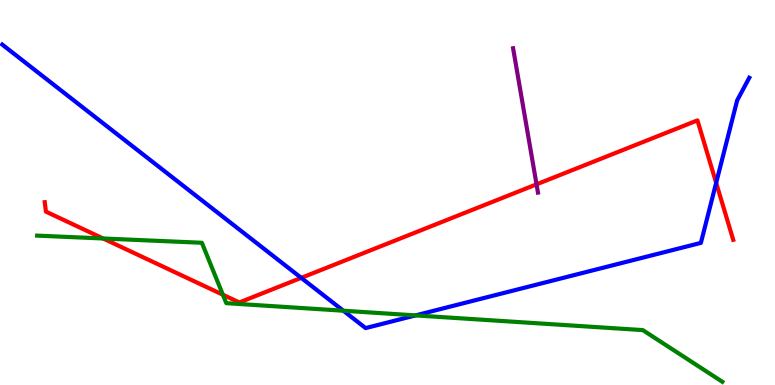[{'lines': ['blue', 'red'], 'intersections': [{'x': 3.89, 'y': 2.78}, {'x': 9.24, 'y': 5.25}]}, {'lines': ['green', 'red'], 'intersections': [{'x': 1.33, 'y': 3.81}, {'x': 2.88, 'y': 2.34}]}, {'lines': ['purple', 'red'], 'intersections': [{'x': 6.92, 'y': 5.21}]}, {'lines': ['blue', 'green'], 'intersections': [{'x': 4.43, 'y': 1.93}, {'x': 5.36, 'y': 1.81}]}, {'lines': ['blue', 'purple'], 'intersections': []}, {'lines': ['green', 'purple'], 'intersections': []}]